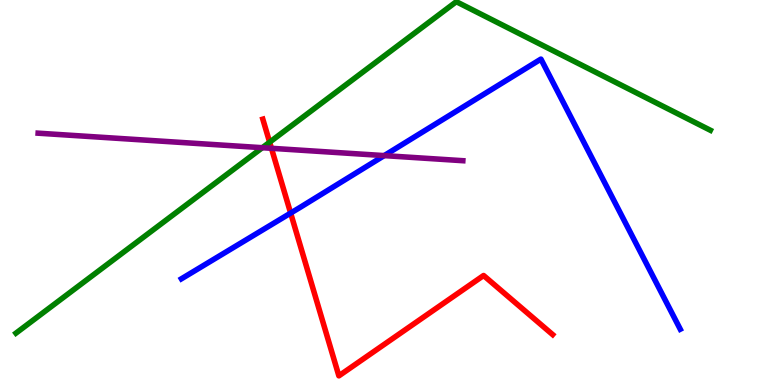[{'lines': ['blue', 'red'], 'intersections': [{'x': 3.75, 'y': 4.47}]}, {'lines': ['green', 'red'], 'intersections': [{'x': 3.48, 'y': 6.31}]}, {'lines': ['purple', 'red'], 'intersections': [{'x': 3.5, 'y': 6.15}]}, {'lines': ['blue', 'green'], 'intersections': []}, {'lines': ['blue', 'purple'], 'intersections': [{'x': 4.96, 'y': 5.96}]}, {'lines': ['green', 'purple'], 'intersections': [{'x': 3.38, 'y': 6.16}]}]